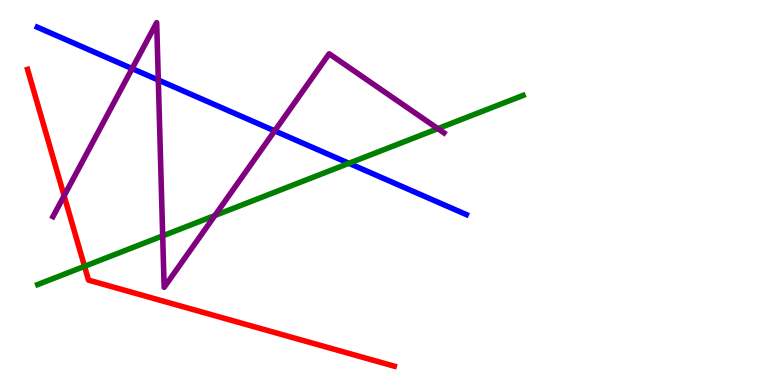[{'lines': ['blue', 'red'], 'intersections': []}, {'lines': ['green', 'red'], 'intersections': [{'x': 1.09, 'y': 3.08}]}, {'lines': ['purple', 'red'], 'intersections': [{'x': 0.827, 'y': 4.91}]}, {'lines': ['blue', 'green'], 'intersections': [{'x': 4.5, 'y': 5.76}]}, {'lines': ['blue', 'purple'], 'intersections': [{'x': 1.7, 'y': 8.22}, {'x': 2.04, 'y': 7.92}, {'x': 3.54, 'y': 6.6}]}, {'lines': ['green', 'purple'], 'intersections': [{'x': 2.1, 'y': 3.87}, {'x': 2.77, 'y': 4.4}, {'x': 5.65, 'y': 6.66}]}]